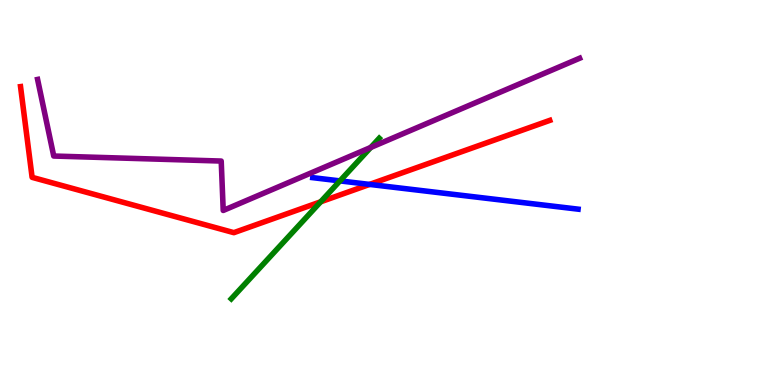[{'lines': ['blue', 'red'], 'intersections': [{'x': 4.77, 'y': 5.21}]}, {'lines': ['green', 'red'], 'intersections': [{'x': 4.14, 'y': 4.76}]}, {'lines': ['purple', 'red'], 'intersections': []}, {'lines': ['blue', 'green'], 'intersections': [{'x': 4.39, 'y': 5.3}]}, {'lines': ['blue', 'purple'], 'intersections': []}, {'lines': ['green', 'purple'], 'intersections': [{'x': 4.78, 'y': 6.17}]}]